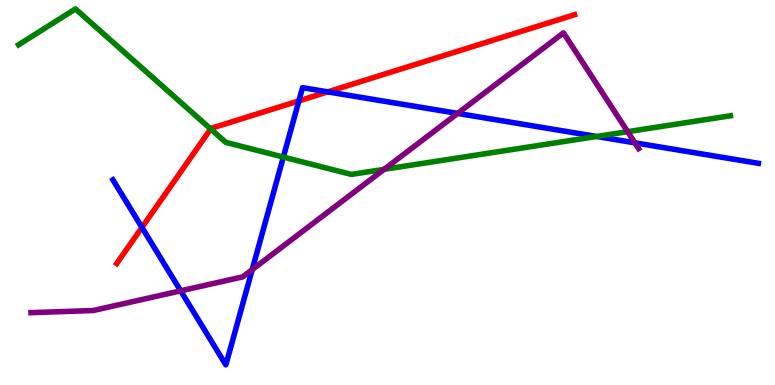[{'lines': ['blue', 'red'], 'intersections': [{'x': 1.83, 'y': 4.09}, {'x': 3.86, 'y': 7.38}, {'x': 4.23, 'y': 7.61}]}, {'lines': ['green', 'red'], 'intersections': [{'x': 2.72, 'y': 6.65}]}, {'lines': ['purple', 'red'], 'intersections': []}, {'lines': ['blue', 'green'], 'intersections': [{'x': 3.66, 'y': 5.92}, {'x': 7.7, 'y': 6.46}]}, {'lines': ['blue', 'purple'], 'intersections': [{'x': 2.33, 'y': 2.45}, {'x': 3.25, 'y': 3.0}, {'x': 5.9, 'y': 7.05}, {'x': 8.19, 'y': 6.29}]}, {'lines': ['green', 'purple'], 'intersections': [{'x': 4.96, 'y': 5.6}, {'x': 8.1, 'y': 6.58}]}]